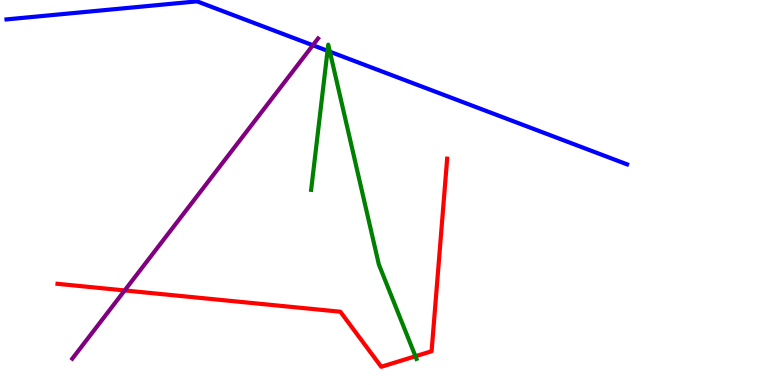[{'lines': ['blue', 'red'], 'intersections': []}, {'lines': ['green', 'red'], 'intersections': [{'x': 5.36, 'y': 0.747}]}, {'lines': ['purple', 'red'], 'intersections': [{'x': 1.61, 'y': 2.46}]}, {'lines': ['blue', 'green'], 'intersections': [{'x': 4.23, 'y': 8.68}, {'x': 4.26, 'y': 8.66}]}, {'lines': ['blue', 'purple'], 'intersections': [{'x': 4.04, 'y': 8.82}]}, {'lines': ['green', 'purple'], 'intersections': []}]